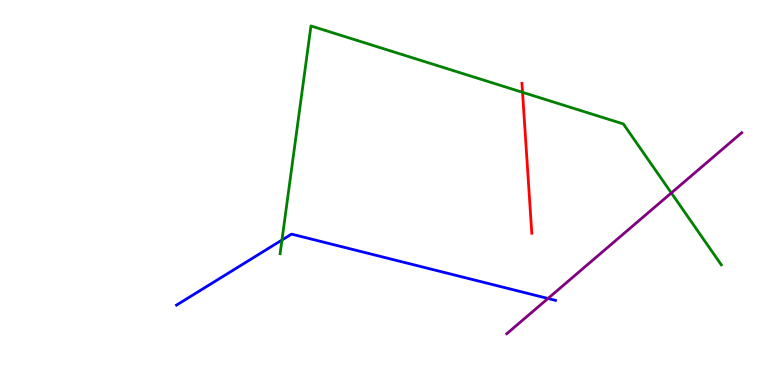[{'lines': ['blue', 'red'], 'intersections': []}, {'lines': ['green', 'red'], 'intersections': [{'x': 6.74, 'y': 7.6}]}, {'lines': ['purple', 'red'], 'intersections': []}, {'lines': ['blue', 'green'], 'intersections': [{'x': 3.64, 'y': 3.77}]}, {'lines': ['blue', 'purple'], 'intersections': [{'x': 7.07, 'y': 2.25}]}, {'lines': ['green', 'purple'], 'intersections': [{'x': 8.66, 'y': 4.99}]}]